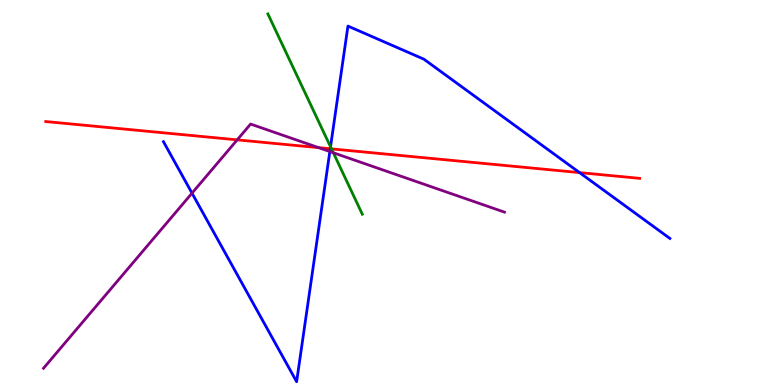[{'lines': ['blue', 'red'], 'intersections': [{'x': 4.26, 'y': 6.14}, {'x': 7.48, 'y': 5.52}]}, {'lines': ['green', 'red'], 'intersections': [{'x': 4.28, 'y': 6.13}]}, {'lines': ['purple', 'red'], 'intersections': [{'x': 3.06, 'y': 6.37}, {'x': 4.11, 'y': 6.17}]}, {'lines': ['blue', 'green'], 'intersections': [{'x': 4.26, 'y': 6.19}]}, {'lines': ['blue', 'purple'], 'intersections': [{'x': 2.48, 'y': 4.98}, {'x': 4.26, 'y': 6.06}]}, {'lines': ['green', 'purple'], 'intersections': [{'x': 4.3, 'y': 6.03}]}]